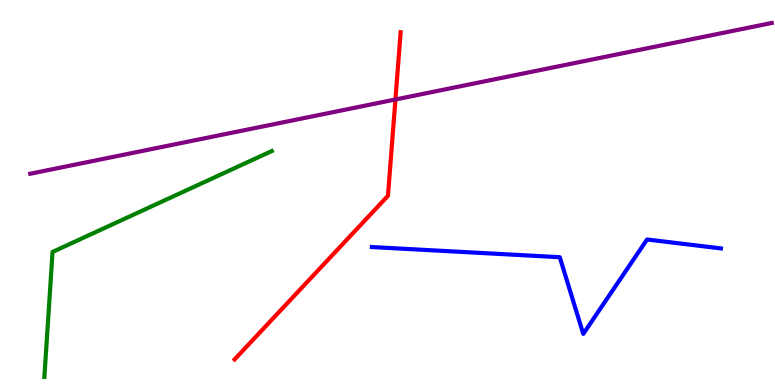[{'lines': ['blue', 'red'], 'intersections': []}, {'lines': ['green', 'red'], 'intersections': []}, {'lines': ['purple', 'red'], 'intersections': [{'x': 5.1, 'y': 7.42}]}, {'lines': ['blue', 'green'], 'intersections': []}, {'lines': ['blue', 'purple'], 'intersections': []}, {'lines': ['green', 'purple'], 'intersections': []}]